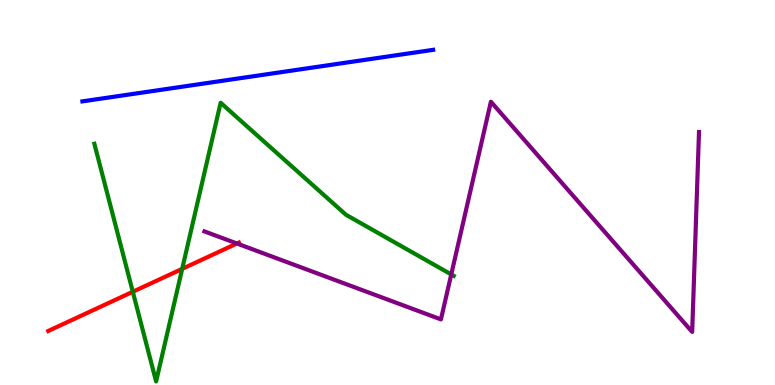[{'lines': ['blue', 'red'], 'intersections': []}, {'lines': ['green', 'red'], 'intersections': [{'x': 1.71, 'y': 2.42}, {'x': 2.35, 'y': 3.02}]}, {'lines': ['purple', 'red'], 'intersections': [{'x': 3.06, 'y': 3.68}]}, {'lines': ['blue', 'green'], 'intersections': []}, {'lines': ['blue', 'purple'], 'intersections': []}, {'lines': ['green', 'purple'], 'intersections': [{'x': 5.82, 'y': 2.87}]}]